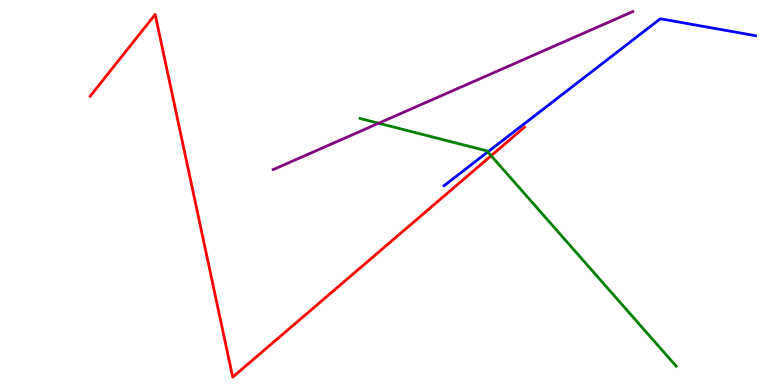[{'lines': ['blue', 'red'], 'intersections': []}, {'lines': ['green', 'red'], 'intersections': [{'x': 6.34, 'y': 5.96}]}, {'lines': ['purple', 'red'], 'intersections': []}, {'lines': ['blue', 'green'], 'intersections': [{'x': 6.29, 'y': 6.05}]}, {'lines': ['blue', 'purple'], 'intersections': []}, {'lines': ['green', 'purple'], 'intersections': [{'x': 4.89, 'y': 6.8}]}]